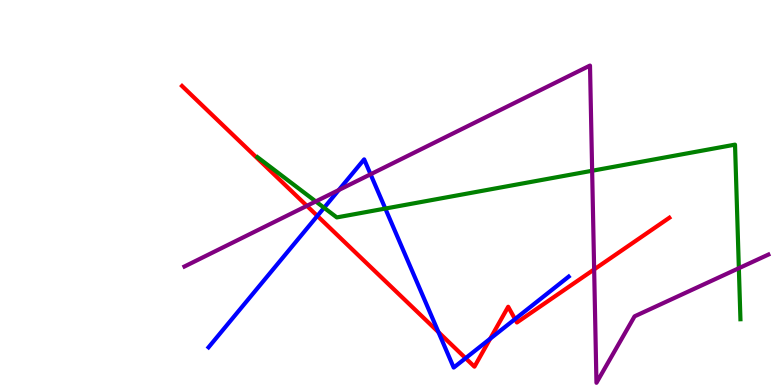[{'lines': ['blue', 'red'], 'intersections': [{'x': 4.09, 'y': 4.39}, {'x': 5.66, 'y': 1.37}, {'x': 6.01, 'y': 0.697}, {'x': 6.32, 'y': 1.2}, {'x': 6.65, 'y': 1.71}]}, {'lines': ['green', 'red'], 'intersections': []}, {'lines': ['purple', 'red'], 'intersections': [{'x': 3.96, 'y': 4.65}, {'x': 7.67, 'y': 3.0}]}, {'lines': ['blue', 'green'], 'intersections': [{'x': 4.18, 'y': 4.6}, {'x': 4.97, 'y': 4.58}]}, {'lines': ['blue', 'purple'], 'intersections': [{'x': 4.37, 'y': 5.06}, {'x': 4.78, 'y': 5.47}]}, {'lines': ['green', 'purple'], 'intersections': [{'x': 4.07, 'y': 4.77}, {'x': 7.64, 'y': 5.56}, {'x': 9.53, 'y': 3.03}]}]